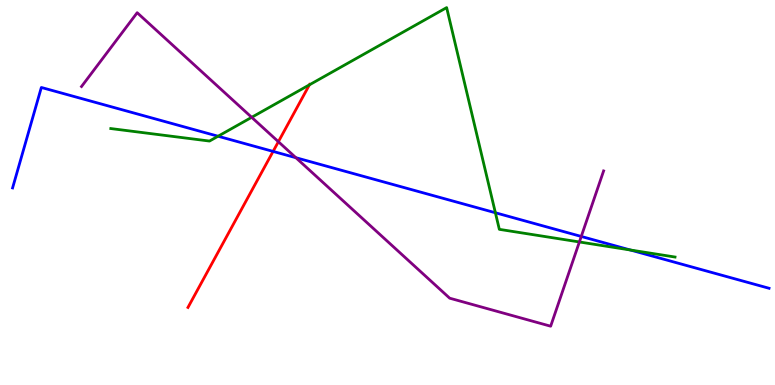[{'lines': ['blue', 'red'], 'intersections': [{'x': 3.52, 'y': 6.07}]}, {'lines': ['green', 'red'], 'intersections': [{'x': 3.99, 'y': 7.8}]}, {'lines': ['purple', 'red'], 'intersections': [{'x': 3.59, 'y': 6.32}]}, {'lines': ['blue', 'green'], 'intersections': [{'x': 2.81, 'y': 6.46}, {'x': 6.39, 'y': 4.47}, {'x': 8.13, 'y': 3.51}]}, {'lines': ['blue', 'purple'], 'intersections': [{'x': 3.82, 'y': 5.9}, {'x': 7.5, 'y': 3.86}]}, {'lines': ['green', 'purple'], 'intersections': [{'x': 3.25, 'y': 6.95}, {'x': 7.48, 'y': 3.72}]}]